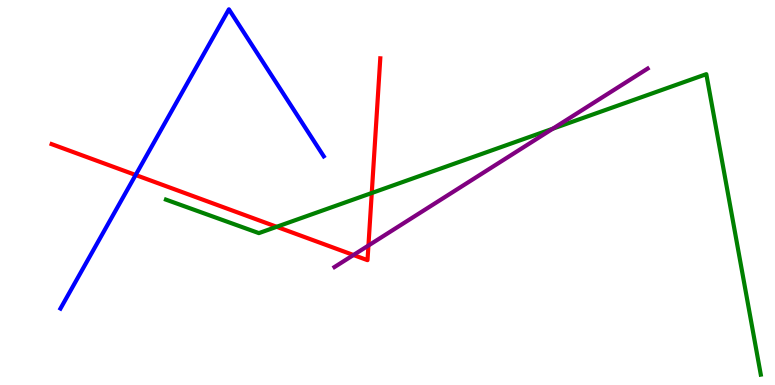[{'lines': ['blue', 'red'], 'intersections': [{'x': 1.75, 'y': 5.45}]}, {'lines': ['green', 'red'], 'intersections': [{'x': 3.57, 'y': 4.11}, {'x': 4.8, 'y': 4.99}]}, {'lines': ['purple', 'red'], 'intersections': [{'x': 4.56, 'y': 3.38}, {'x': 4.75, 'y': 3.62}]}, {'lines': ['blue', 'green'], 'intersections': []}, {'lines': ['blue', 'purple'], 'intersections': []}, {'lines': ['green', 'purple'], 'intersections': [{'x': 7.13, 'y': 6.66}]}]